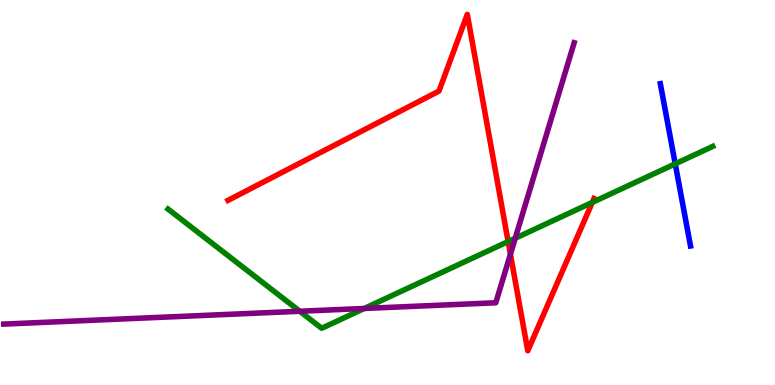[{'lines': ['blue', 'red'], 'intersections': []}, {'lines': ['green', 'red'], 'intersections': [{'x': 6.56, 'y': 3.73}, {'x': 7.64, 'y': 4.74}]}, {'lines': ['purple', 'red'], 'intersections': [{'x': 6.59, 'y': 3.4}]}, {'lines': ['blue', 'green'], 'intersections': [{'x': 8.71, 'y': 5.74}]}, {'lines': ['blue', 'purple'], 'intersections': []}, {'lines': ['green', 'purple'], 'intersections': [{'x': 3.87, 'y': 1.92}, {'x': 4.7, 'y': 1.99}, {'x': 6.65, 'y': 3.81}]}]